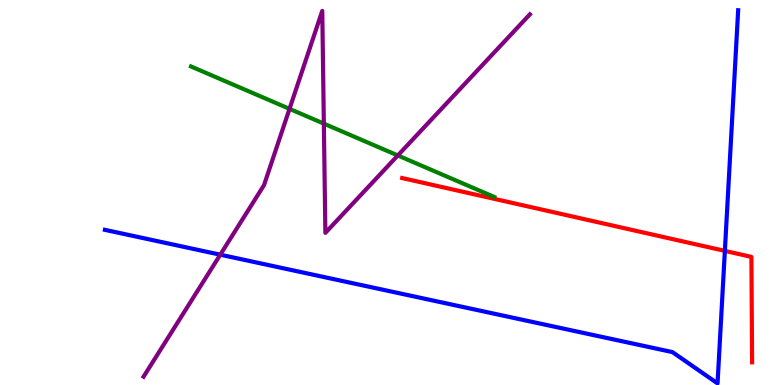[{'lines': ['blue', 'red'], 'intersections': [{'x': 9.35, 'y': 3.48}]}, {'lines': ['green', 'red'], 'intersections': []}, {'lines': ['purple', 'red'], 'intersections': []}, {'lines': ['blue', 'green'], 'intersections': []}, {'lines': ['blue', 'purple'], 'intersections': [{'x': 2.84, 'y': 3.38}]}, {'lines': ['green', 'purple'], 'intersections': [{'x': 3.74, 'y': 7.17}, {'x': 4.18, 'y': 6.79}, {'x': 5.13, 'y': 5.96}]}]